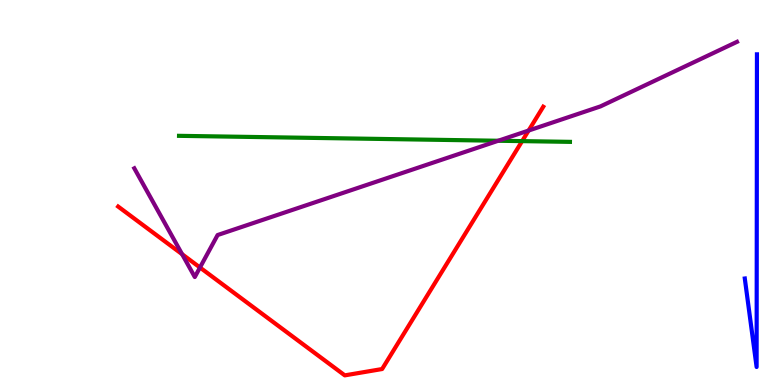[{'lines': ['blue', 'red'], 'intersections': []}, {'lines': ['green', 'red'], 'intersections': [{'x': 6.74, 'y': 6.33}]}, {'lines': ['purple', 'red'], 'intersections': [{'x': 2.35, 'y': 3.4}, {'x': 2.58, 'y': 3.05}, {'x': 6.82, 'y': 6.61}]}, {'lines': ['blue', 'green'], 'intersections': []}, {'lines': ['blue', 'purple'], 'intersections': []}, {'lines': ['green', 'purple'], 'intersections': [{'x': 6.43, 'y': 6.34}]}]